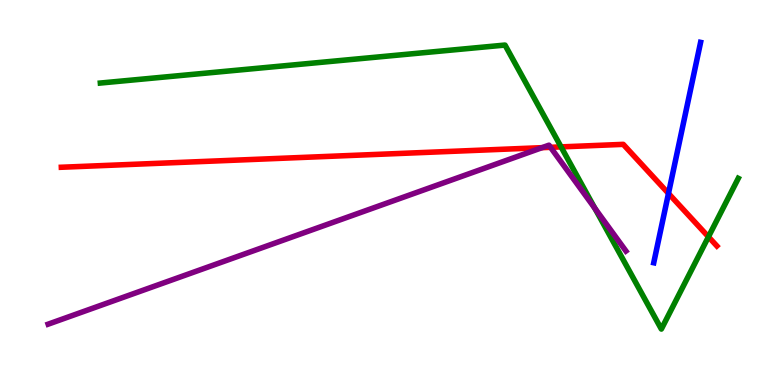[{'lines': ['blue', 'red'], 'intersections': [{'x': 8.63, 'y': 4.98}]}, {'lines': ['green', 'red'], 'intersections': [{'x': 7.24, 'y': 6.18}, {'x': 9.14, 'y': 3.85}]}, {'lines': ['purple', 'red'], 'intersections': [{'x': 6.99, 'y': 6.16}, {'x': 7.1, 'y': 6.17}]}, {'lines': ['blue', 'green'], 'intersections': []}, {'lines': ['blue', 'purple'], 'intersections': []}, {'lines': ['green', 'purple'], 'intersections': [{'x': 7.68, 'y': 4.59}]}]